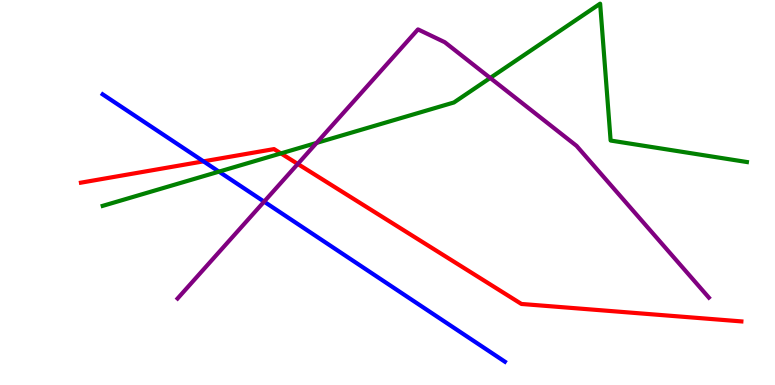[{'lines': ['blue', 'red'], 'intersections': [{'x': 2.63, 'y': 5.81}]}, {'lines': ['green', 'red'], 'intersections': [{'x': 3.62, 'y': 6.02}]}, {'lines': ['purple', 'red'], 'intersections': [{'x': 3.84, 'y': 5.74}]}, {'lines': ['blue', 'green'], 'intersections': [{'x': 2.83, 'y': 5.54}]}, {'lines': ['blue', 'purple'], 'intersections': [{'x': 3.41, 'y': 4.76}]}, {'lines': ['green', 'purple'], 'intersections': [{'x': 4.08, 'y': 6.29}, {'x': 6.33, 'y': 7.98}]}]